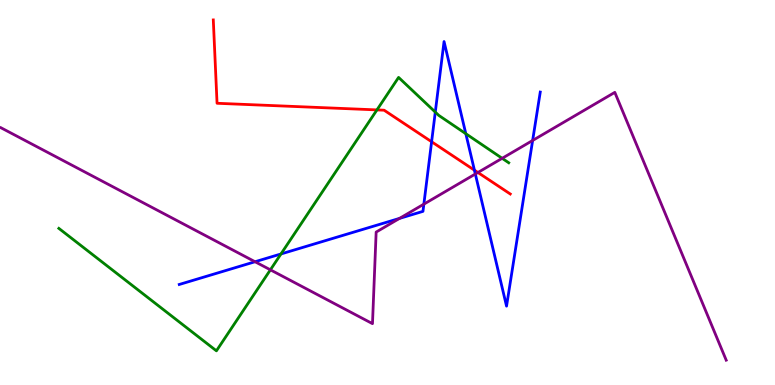[{'lines': ['blue', 'red'], 'intersections': [{'x': 5.57, 'y': 6.32}, {'x': 6.12, 'y': 5.58}]}, {'lines': ['green', 'red'], 'intersections': [{'x': 4.86, 'y': 7.15}]}, {'lines': ['purple', 'red'], 'intersections': [{'x': 6.17, 'y': 5.52}]}, {'lines': ['blue', 'green'], 'intersections': [{'x': 3.63, 'y': 3.4}, {'x': 5.62, 'y': 7.09}, {'x': 6.01, 'y': 6.53}]}, {'lines': ['blue', 'purple'], 'intersections': [{'x': 3.29, 'y': 3.2}, {'x': 5.16, 'y': 4.33}, {'x': 5.47, 'y': 4.7}, {'x': 6.13, 'y': 5.48}, {'x': 6.87, 'y': 6.35}]}, {'lines': ['green', 'purple'], 'intersections': [{'x': 3.49, 'y': 2.99}, {'x': 6.48, 'y': 5.89}]}]